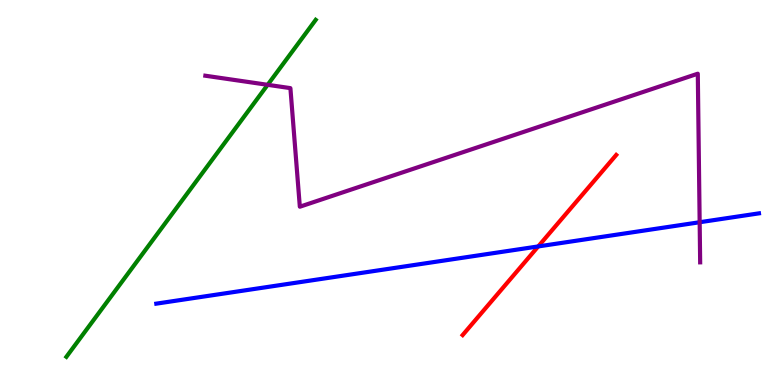[{'lines': ['blue', 'red'], 'intersections': [{'x': 6.94, 'y': 3.6}]}, {'lines': ['green', 'red'], 'intersections': []}, {'lines': ['purple', 'red'], 'intersections': []}, {'lines': ['blue', 'green'], 'intersections': []}, {'lines': ['blue', 'purple'], 'intersections': [{'x': 9.03, 'y': 4.23}]}, {'lines': ['green', 'purple'], 'intersections': [{'x': 3.45, 'y': 7.8}]}]